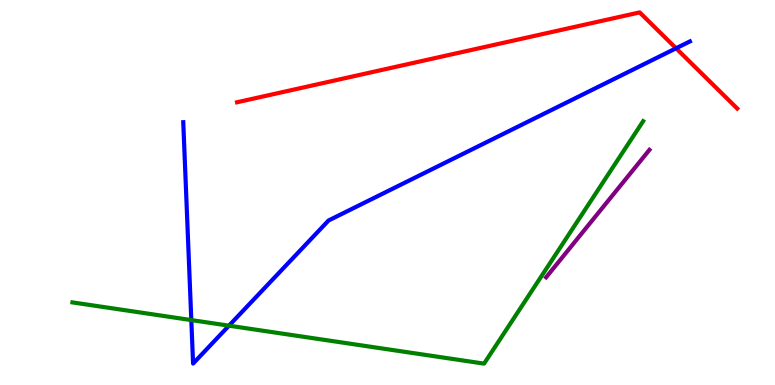[{'lines': ['blue', 'red'], 'intersections': [{'x': 8.72, 'y': 8.75}]}, {'lines': ['green', 'red'], 'intersections': []}, {'lines': ['purple', 'red'], 'intersections': []}, {'lines': ['blue', 'green'], 'intersections': [{'x': 2.47, 'y': 1.69}, {'x': 2.95, 'y': 1.54}]}, {'lines': ['blue', 'purple'], 'intersections': []}, {'lines': ['green', 'purple'], 'intersections': []}]